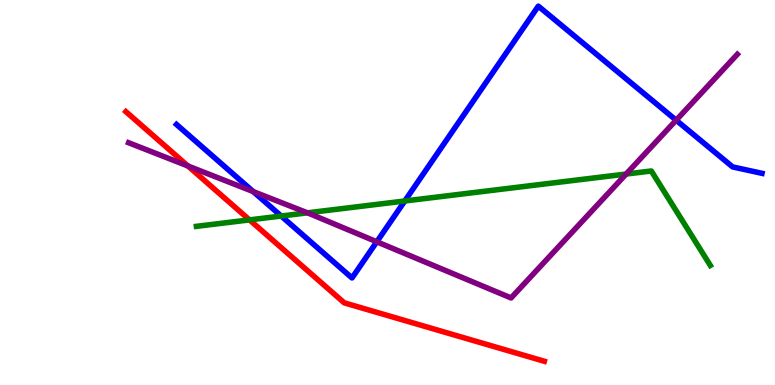[{'lines': ['blue', 'red'], 'intersections': []}, {'lines': ['green', 'red'], 'intersections': [{'x': 3.22, 'y': 4.29}]}, {'lines': ['purple', 'red'], 'intersections': [{'x': 2.43, 'y': 5.69}]}, {'lines': ['blue', 'green'], 'intersections': [{'x': 3.63, 'y': 4.39}, {'x': 5.22, 'y': 4.78}]}, {'lines': ['blue', 'purple'], 'intersections': [{'x': 3.27, 'y': 5.02}, {'x': 4.86, 'y': 3.72}, {'x': 8.72, 'y': 6.88}]}, {'lines': ['green', 'purple'], 'intersections': [{'x': 3.97, 'y': 4.47}, {'x': 8.08, 'y': 5.48}]}]